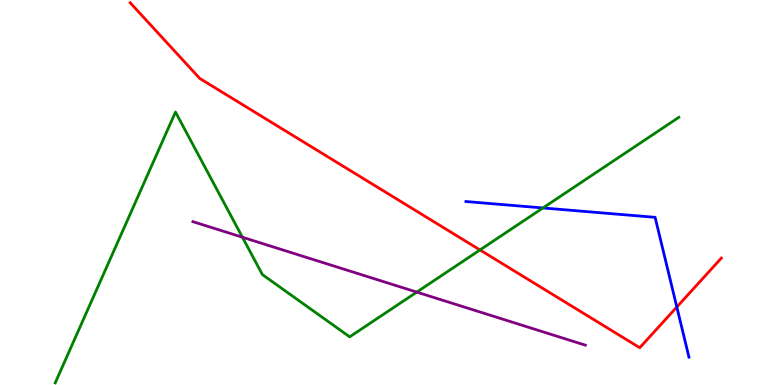[{'lines': ['blue', 'red'], 'intersections': [{'x': 8.73, 'y': 2.03}]}, {'lines': ['green', 'red'], 'intersections': [{'x': 6.19, 'y': 3.51}]}, {'lines': ['purple', 'red'], 'intersections': []}, {'lines': ['blue', 'green'], 'intersections': [{'x': 7.01, 'y': 4.6}]}, {'lines': ['blue', 'purple'], 'intersections': []}, {'lines': ['green', 'purple'], 'intersections': [{'x': 3.13, 'y': 3.84}, {'x': 5.38, 'y': 2.41}]}]